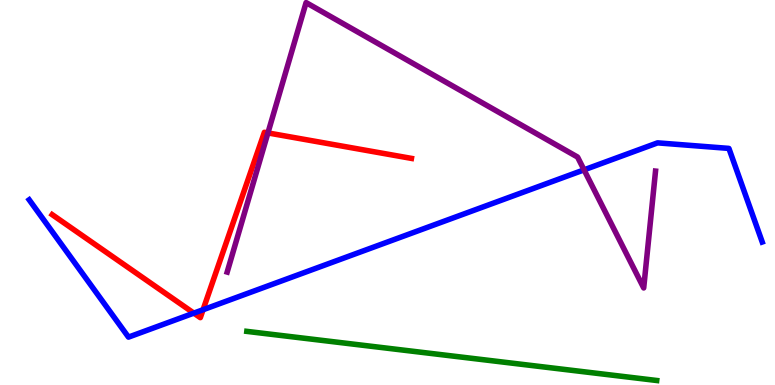[{'lines': ['blue', 'red'], 'intersections': [{'x': 2.5, 'y': 1.87}, {'x': 2.62, 'y': 1.95}]}, {'lines': ['green', 'red'], 'intersections': []}, {'lines': ['purple', 'red'], 'intersections': [{'x': 3.46, 'y': 6.55}]}, {'lines': ['blue', 'green'], 'intersections': []}, {'lines': ['blue', 'purple'], 'intersections': [{'x': 7.54, 'y': 5.59}]}, {'lines': ['green', 'purple'], 'intersections': []}]